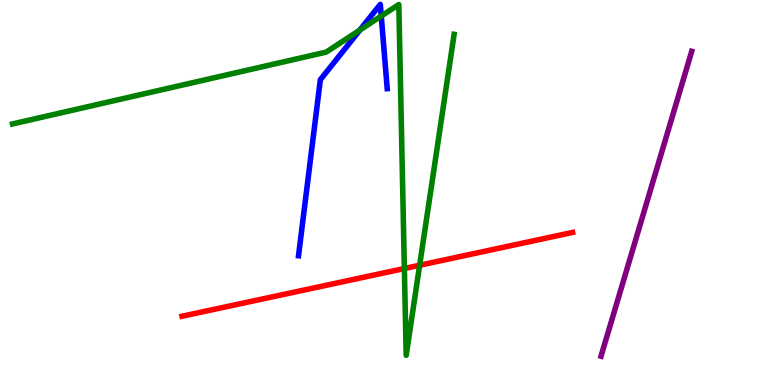[{'lines': ['blue', 'red'], 'intersections': []}, {'lines': ['green', 'red'], 'intersections': [{'x': 5.22, 'y': 3.03}, {'x': 5.41, 'y': 3.11}]}, {'lines': ['purple', 'red'], 'intersections': []}, {'lines': ['blue', 'green'], 'intersections': [{'x': 4.64, 'y': 9.22}, {'x': 4.92, 'y': 9.58}]}, {'lines': ['blue', 'purple'], 'intersections': []}, {'lines': ['green', 'purple'], 'intersections': []}]